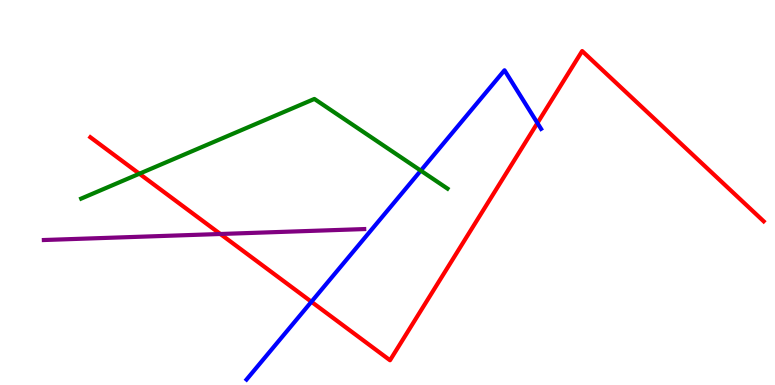[{'lines': ['blue', 'red'], 'intersections': [{'x': 4.02, 'y': 2.16}, {'x': 6.93, 'y': 6.8}]}, {'lines': ['green', 'red'], 'intersections': [{'x': 1.8, 'y': 5.49}]}, {'lines': ['purple', 'red'], 'intersections': [{'x': 2.84, 'y': 3.92}]}, {'lines': ['blue', 'green'], 'intersections': [{'x': 5.43, 'y': 5.57}]}, {'lines': ['blue', 'purple'], 'intersections': []}, {'lines': ['green', 'purple'], 'intersections': []}]